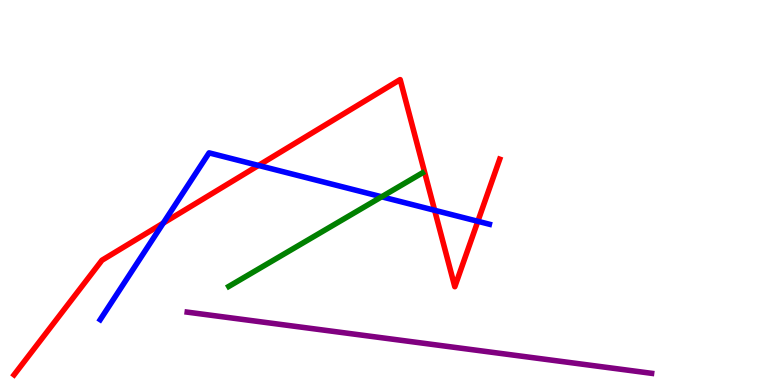[{'lines': ['blue', 'red'], 'intersections': [{'x': 2.11, 'y': 4.2}, {'x': 3.34, 'y': 5.7}, {'x': 5.61, 'y': 4.54}, {'x': 6.17, 'y': 4.25}]}, {'lines': ['green', 'red'], 'intersections': []}, {'lines': ['purple', 'red'], 'intersections': []}, {'lines': ['blue', 'green'], 'intersections': [{'x': 4.92, 'y': 4.89}]}, {'lines': ['blue', 'purple'], 'intersections': []}, {'lines': ['green', 'purple'], 'intersections': []}]